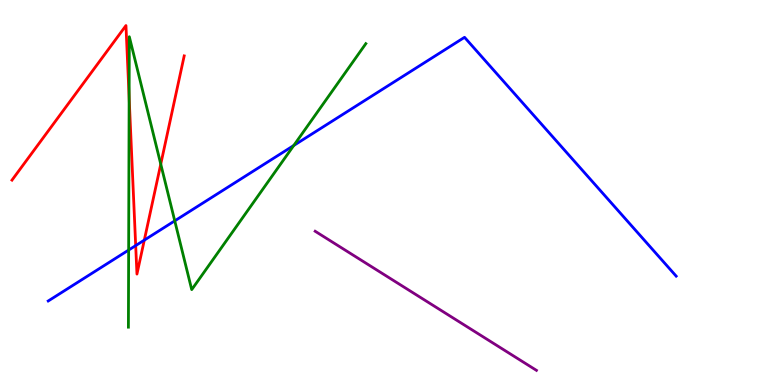[{'lines': ['blue', 'red'], 'intersections': [{'x': 1.75, 'y': 3.62}, {'x': 1.86, 'y': 3.76}]}, {'lines': ['green', 'red'], 'intersections': [{'x': 1.67, 'y': 7.47}, {'x': 2.07, 'y': 5.74}]}, {'lines': ['purple', 'red'], 'intersections': []}, {'lines': ['blue', 'green'], 'intersections': [{'x': 1.66, 'y': 3.51}, {'x': 2.25, 'y': 4.26}, {'x': 3.79, 'y': 6.22}]}, {'lines': ['blue', 'purple'], 'intersections': []}, {'lines': ['green', 'purple'], 'intersections': []}]